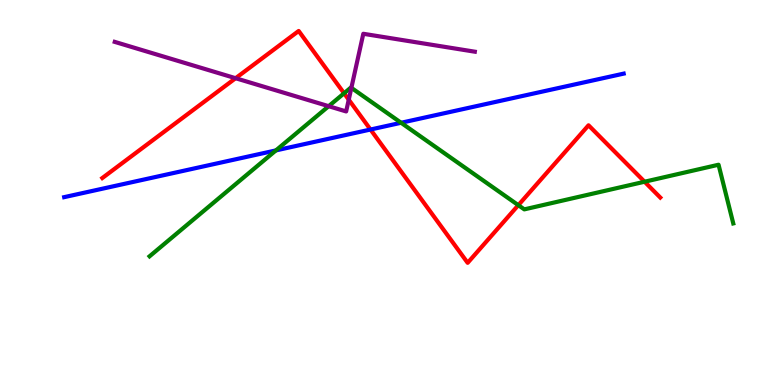[{'lines': ['blue', 'red'], 'intersections': [{'x': 4.78, 'y': 6.64}]}, {'lines': ['green', 'red'], 'intersections': [{'x': 4.44, 'y': 7.58}, {'x': 6.69, 'y': 4.67}, {'x': 8.32, 'y': 5.28}]}, {'lines': ['purple', 'red'], 'intersections': [{'x': 3.04, 'y': 7.97}, {'x': 4.5, 'y': 7.41}]}, {'lines': ['blue', 'green'], 'intersections': [{'x': 3.56, 'y': 6.09}, {'x': 5.18, 'y': 6.81}]}, {'lines': ['blue', 'purple'], 'intersections': []}, {'lines': ['green', 'purple'], 'intersections': [{'x': 4.24, 'y': 7.24}, {'x': 4.53, 'y': 7.72}]}]